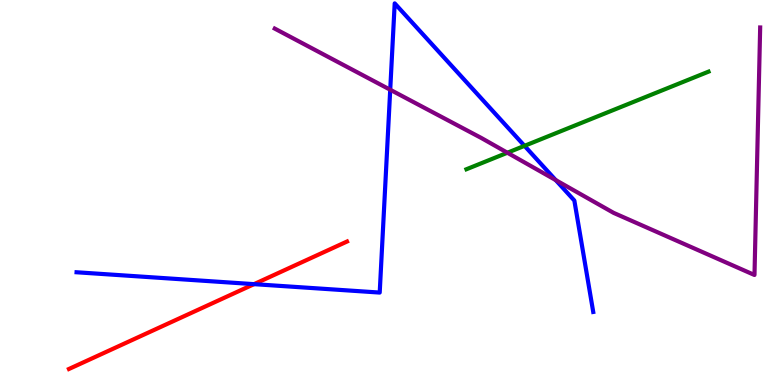[{'lines': ['blue', 'red'], 'intersections': [{'x': 3.28, 'y': 2.62}]}, {'lines': ['green', 'red'], 'intersections': []}, {'lines': ['purple', 'red'], 'intersections': []}, {'lines': ['blue', 'green'], 'intersections': [{'x': 6.77, 'y': 6.21}]}, {'lines': ['blue', 'purple'], 'intersections': [{'x': 5.04, 'y': 7.67}, {'x': 7.17, 'y': 5.32}]}, {'lines': ['green', 'purple'], 'intersections': [{'x': 6.55, 'y': 6.03}]}]